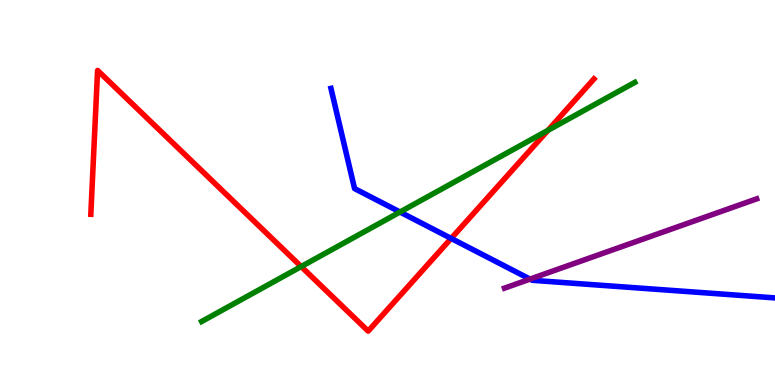[{'lines': ['blue', 'red'], 'intersections': [{'x': 5.82, 'y': 3.81}]}, {'lines': ['green', 'red'], 'intersections': [{'x': 3.89, 'y': 3.08}, {'x': 7.07, 'y': 6.61}]}, {'lines': ['purple', 'red'], 'intersections': []}, {'lines': ['blue', 'green'], 'intersections': [{'x': 5.16, 'y': 4.49}]}, {'lines': ['blue', 'purple'], 'intersections': [{'x': 6.84, 'y': 2.75}]}, {'lines': ['green', 'purple'], 'intersections': []}]